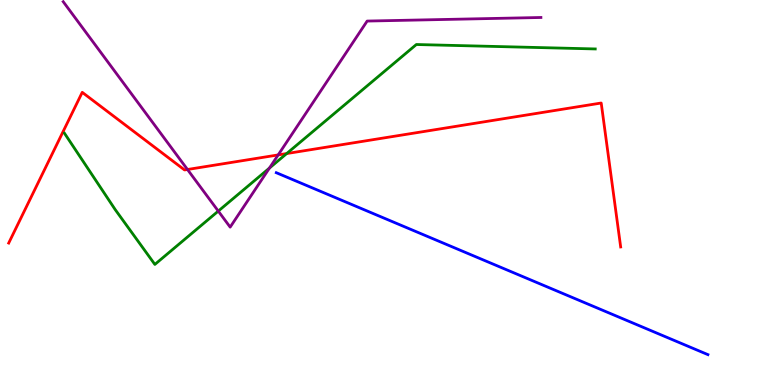[{'lines': ['blue', 'red'], 'intersections': []}, {'lines': ['green', 'red'], 'intersections': [{'x': 3.7, 'y': 6.01}]}, {'lines': ['purple', 'red'], 'intersections': [{'x': 2.42, 'y': 5.6}, {'x': 3.59, 'y': 5.98}]}, {'lines': ['blue', 'green'], 'intersections': []}, {'lines': ['blue', 'purple'], 'intersections': []}, {'lines': ['green', 'purple'], 'intersections': [{'x': 2.82, 'y': 4.52}, {'x': 3.48, 'y': 5.63}]}]